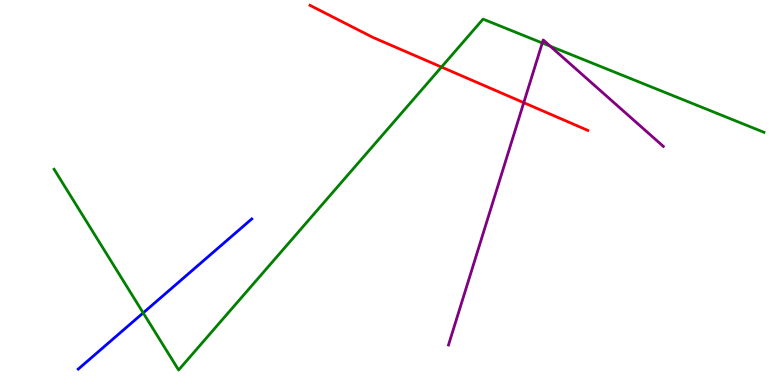[{'lines': ['blue', 'red'], 'intersections': []}, {'lines': ['green', 'red'], 'intersections': [{'x': 5.7, 'y': 8.26}]}, {'lines': ['purple', 'red'], 'intersections': [{'x': 6.76, 'y': 7.33}]}, {'lines': ['blue', 'green'], 'intersections': [{'x': 1.85, 'y': 1.87}]}, {'lines': ['blue', 'purple'], 'intersections': []}, {'lines': ['green', 'purple'], 'intersections': [{'x': 7.0, 'y': 8.88}, {'x': 7.1, 'y': 8.8}]}]